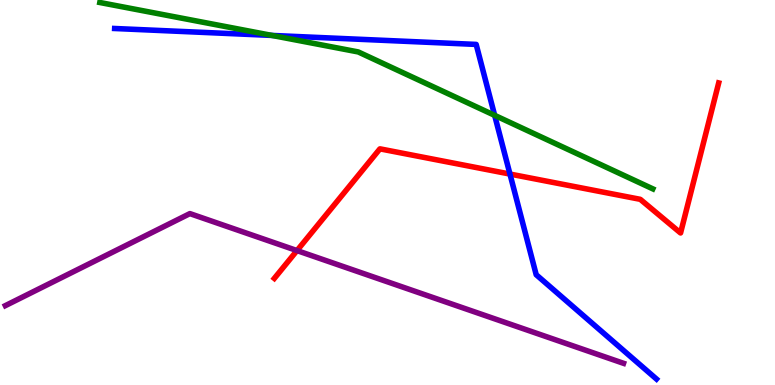[{'lines': ['blue', 'red'], 'intersections': [{'x': 6.58, 'y': 5.48}]}, {'lines': ['green', 'red'], 'intersections': []}, {'lines': ['purple', 'red'], 'intersections': [{'x': 3.83, 'y': 3.49}]}, {'lines': ['blue', 'green'], 'intersections': [{'x': 3.51, 'y': 9.08}, {'x': 6.38, 'y': 7.0}]}, {'lines': ['blue', 'purple'], 'intersections': []}, {'lines': ['green', 'purple'], 'intersections': []}]